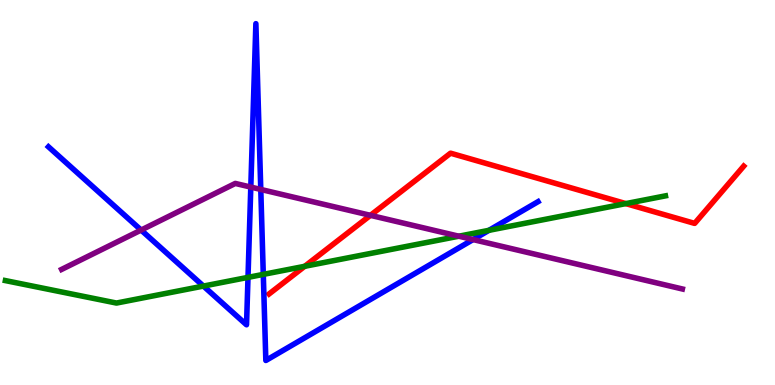[{'lines': ['blue', 'red'], 'intersections': []}, {'lines': ['green', 'red'], 'intersections': [{'x': 3.93, 'y': 3.08}, {'x': 8.08, 'y': 4.71}]}, {'lines': ['purple', 'red'], 'intersections': [{'x': 4.78, 'y': 4.41}]}, {'lines': ['blue', 'green'], 'intersections': [{'x': 2.62, 'y': 2.57}, {'x': 3.2, 'y': 2.8}, {'x': 3.4, 'y': 2.87}, {'x': 6.31, 'y': 4.02}]}, {'lines': ['blue', 'purple'], 'intersections': [{'x': 1.82, 'y': 4.02}, {'x': 3.24, 'y': 5.14}, {'x': 3.36, 'y': 5.08}, {'x': 6.1, 'y': 3.78}]}, {'lines': ['green', 'purple'], 'intersections': [{'x': 5.92, 'y': 3.86}]}]